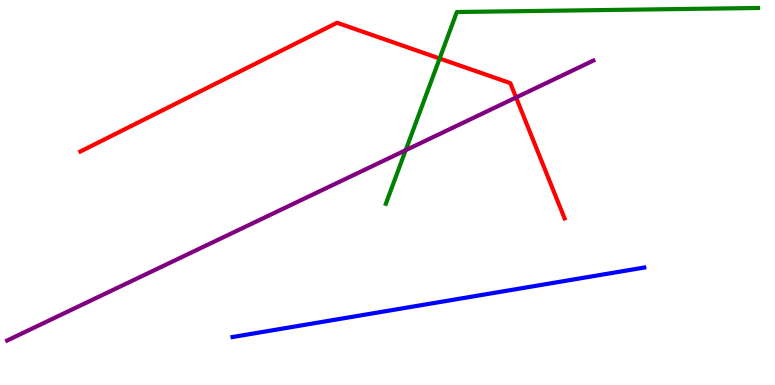[{'lines': ['blue', 'red'], 'intersections': []}, {'lines': ['green', 'red'], 'intersections': [{'x': 5.67, 'y': 8.48}]}, {'lines': ['purple', 'red'], 'intersections': [{'x': 6.66, 'y': 7.47}]}, {'lines': ['blue', 'green'], 'intersections': []}, {'lines': ['blue', 'purple'], 'intersections': []}, {'lines': ['green', 'purple'], 'intersections': [{'x': 5.23, 'y': 6.1}]}]